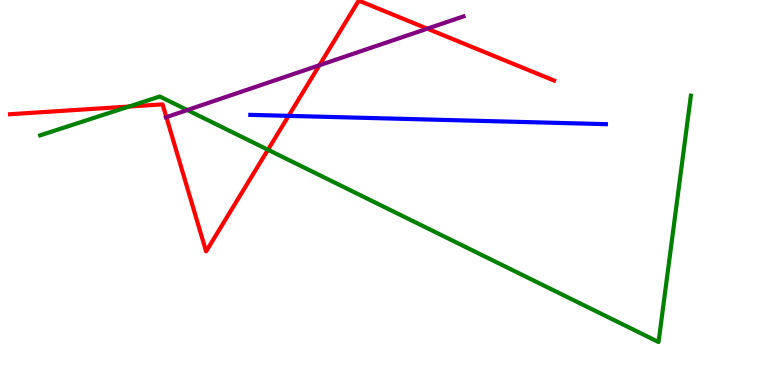[{'lines': ['blue', 'red'], 'intersections': [{'x': 3.72, 'y': 6.99}]}, {'lines': ['green', 'red'], 'intersections': [{'x': 1.66, 'y': 7.23}, {'x': 3.46, 'y': 6.11}]}, {'lines': ['purple', 'red'], 'intersections': [{'x': 2.15, 'y': 6.96}, {'x': 4.12, 'y': 8.3}, {'x': 5.51, 'y': 9.26}]}, {'lines': ['blue', 'green'], 'intersections': []}, {'lines': ['blue', 'purple'], 'intersections': []}, {'lines': ['green', 'purple'], 'intersections': [{'x': 2.42, 'y': 7.14}]}]